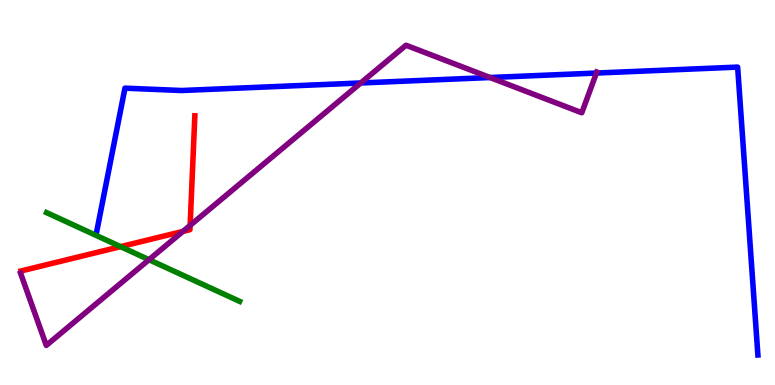[{'lines': ['blue', 'red'], 'intersections': []}, {'lines': ['green', 'red'], 'intersections': [{'x': 1.56, 'y': 3.59}]}, {'lines': ['purple', 'red'], 'intersections': [{'x': 2.36, 'y': 3.99}, {'x': 2.45, 'y': 4.15}]}, {'lines': ['blue', 'green'], 'intersections': []}, {'lines': ['blue', 'purple'], 'intersections': [{'x': 4.66, 'y': 7.84}, {'x': 6.32, 'y': 7.99}, {'x': 7.7, 'y': 8.1}]}, {'lines': ['green', 'purple'], 'intersections': [{'x': 1.92, 'y': 3.25}]}]